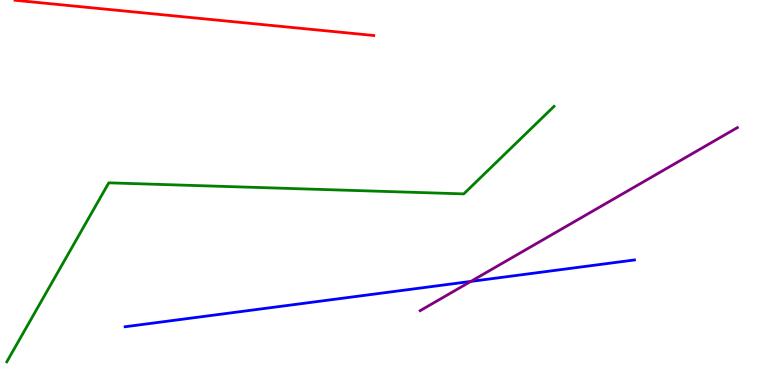[{'lines': ['blue', 'red'], 'intersections': []}, {'lines': ['green', 'red'], 'intersections': []}, {'lines': ['purple', 'red'], 'intersections': []}, {'lines': ['blue', 'green'], 'intersections': []}, {'lines': ['blue', 'purple'], 'intersections': [{'x': 6.08, 'y': 2.69}]}, {'lines': ['green', 'purple'], 'intersections': []}]